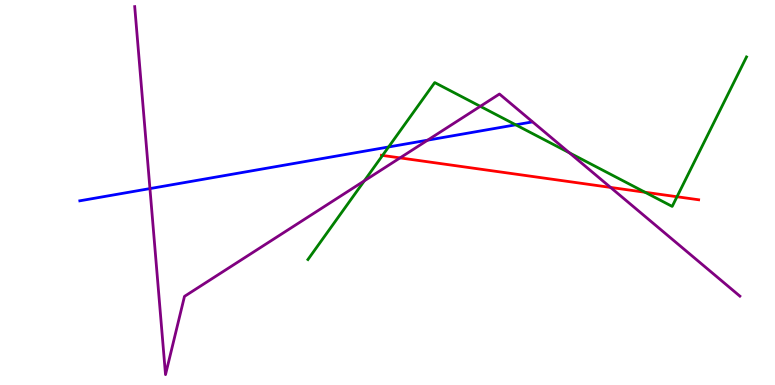[{'lines': ['blue', 'red'], 'intersections': []}, {'lines': ['green', 'red'], 'intersections': [{'x': 4.94, 'y': 5.96}, {'x': 8.32, 'y': 5.01}, {'x': 8.74, 'y': 4.89}]}, {'lines': ['purple', 'red'], 'intersections': [{'x': 5.16, 'y': 5.9}, {'x': 7.88, 'y': 5.13}]}, {'lines': ['blue', 'green'], 'intersections': [{'x': 5.01, 'y': 6.18}, {'x': 6.65, 'y': 6.76}]}, {'lines': ['blue', 'purple'], 'intersections': [{'x': 1.93, 'y': 5.1}, {'x': 5.52, 'y': 6.36}]}, {'lines': ['green', 'purple'], 'intersections': [{'x': 4.7, 'y': 5.3}, {'x': 6.2, 'y': 7.24}, {'x': 7.35, 'y': 6.03}]}]